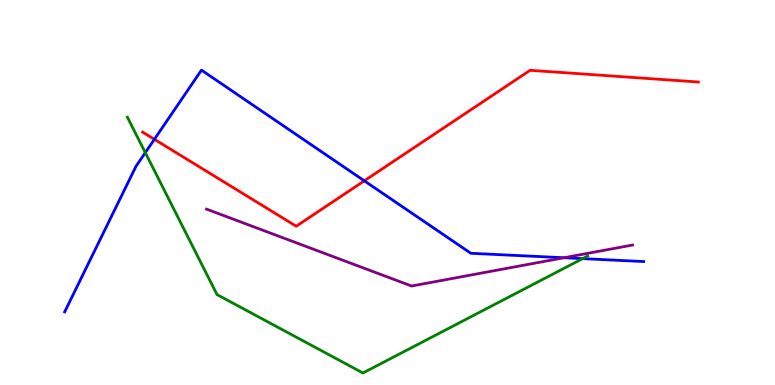[{'lines': ['blue', 'red'], 'intersections': [{'x': 1.99, 'y': 6.38}, {'x': 4.7, 'y': 5.3}]}, {'lines': ['green', 'red'], 'intersections': []}, {'lines': ['purple', 'red'], 'intersections': []}, {'lines': ['blue', 'green'], 'intersections': [{'x': 1.87, 'y': 6.04}, {'x': 7.52, 'y': 3.28}]}, {'lines': ['blue', 'purple'], 'intersections': [{'x': 7.28, 'y': 3.31}]}, {'lines': ['green', 'purple'], 'intersections': []}]